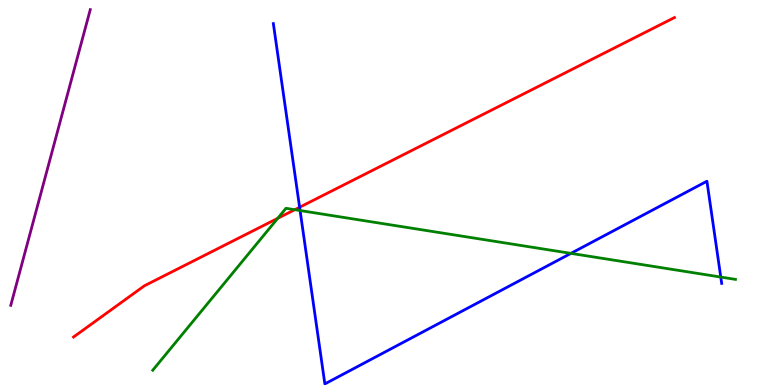[{'lines': ['blue', 'red'], 'intersections': [{'x': 3.87, 'y': 4.62}]}, {'lines': ['green', 'red'], 'intersections': [{'x': 3.58, 'y': 4.33}, {'x': 3.8, 'y': 4.55}]}, {'lines': ['purple', 'red'], 'intersections': []}, {'lines': ['blue', 'green'], 'intersections': [{'x': 3.87, 'y': 4.53}, {'x': 7.37, 'y': 3.42}, {'x': 9.3, 'y': 2.8}]}, {'lines': ['blue', 'purple'], 'intersections': []}, {'lines': ['green', 'purple'], 'intersections': []}]